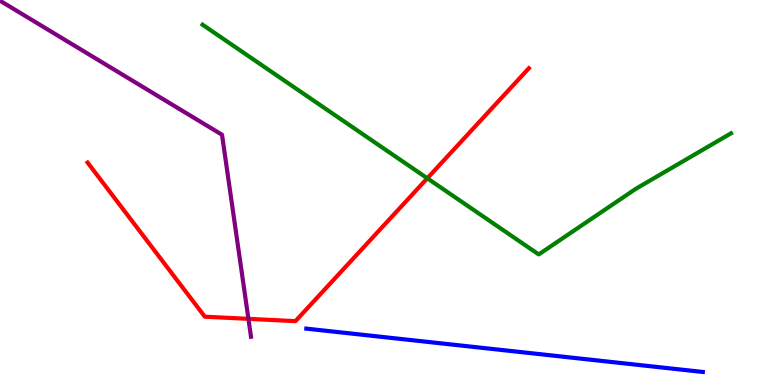[{'lines': ['blue', 'red'], 'intersections': []}, {'lines': ['green', 'red'], 'intersections': [{'x': 5.51, 'y': 5.37}]}, {'lines': ['purple', 'red'], 'intersections': [{'x': 3.21, 'y': 1.72}]}, {'lines': ['blue', 'green'], 'intersections': []}, {'lines': ['blue', 'purple'], 'intersections': []}, {'lines': ['green', 'purple'], 'intersections': []}]